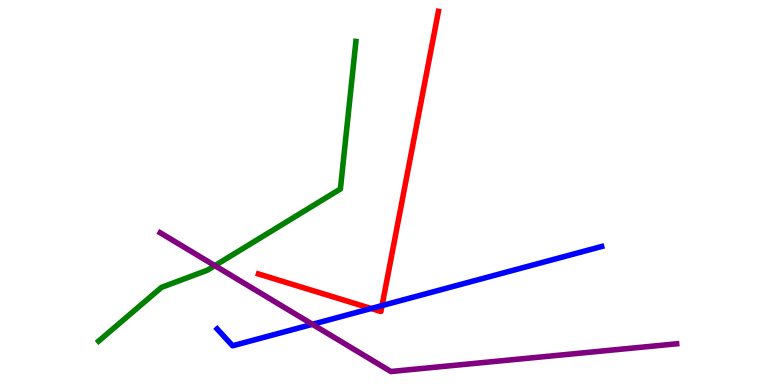[{'lines': ['blue', 'red'], 'intersections': [{'x': 4.79, 'y': 1.99}, {'x': 4.93, 'y': 2.06}]}, {'lines': ['green', 'red'], 'intersections': []}, {'lines': ['purple', 'red'], 'intersections': []}, {'lines': ['blue', 'green'], 'intersections': []}, {'lines': ['blue', 'purple'], 'intersections': [{'x': 4.03, 'y': 1.58}]}, {'lines': ['green', 'purple'], 'intersections': [{'x': 2.77, 'y': 3.1}]}]